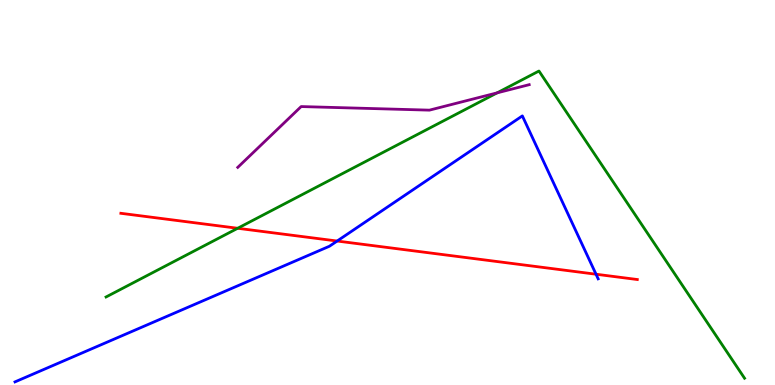[{'lines': ['blue', 'red'], 'intersections': [{'x': 4.35, 'y': 3.74}, {'x': 7.69, 'y': 2.88}]}, {'lines': ['green', 'red'], 'intersections': [{'x': 3.07, 'y': 4.07}]}, {'lines': ['purple', 'red'], 'intersections': []}, {'lines': ['blue', 'green'], 'intersections': []}, {'lines': ['blue', 'purple'], 'intersections': []}, {'lines': ['green', 'purple'], 'intersections': [{'x': 6.41, 'y': 7.59}]}]